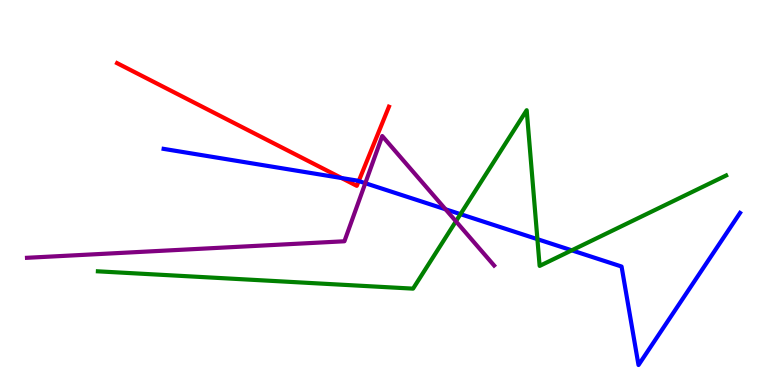[{'lines': ['blue', 'red'], 'intersections': [{'x': 4.41, 'y': 5.38}, {'x': 4.63, 'y': 5.3}]}, {'lines': ['green', 'red'], 'intersections': []}, {'lines': ['purple', 'red'], 'intersections': []}, {'lines': ['blue', 'green'], 'intersections': [{'x': 5.94, 'y': 4.44}, {'x': 6.93, 'y': 3.79}, {'x': 7.38, 'y': 3.5}]}, {'lines': ['blue', 'purple'], 'intersections': [{'x': 4.71, 'y': 5.24}, {'x': 5.75, 'y': 4.56}]}, {'lines': ['green', 'purple'], 'intersections': [{'x': 5.88, 'y': 4.25}]}]